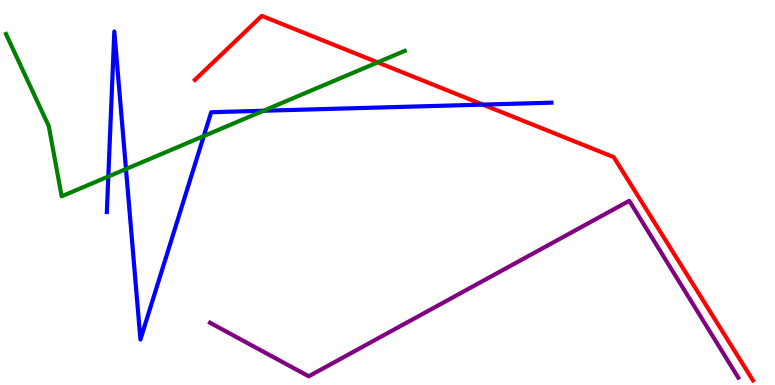[{'lines': ['blue', 'red'], 'intersections': [{'x': 6.23, 'y': 7.28}]}, {'lines': ['green', 'red'], 'intersections': [{'x': 4.87, 'y': 8.38}]}, {'lines': ['purple', 'red'], 'intersections': []}, {'lines': ['blue', 'green'], 'intersections': [{'x': 1.4, 'y': 5.42}, {'x': 1.63, 'y': 5.61}, {'x': 2.63, 'y': 6.47}, {'x': 3.4, 'y': 7.12}]}, {'lines': ['blue', 'purple'], 'intersections': []}, {'lines': ['green', 'purple'], 'intersections': []}]